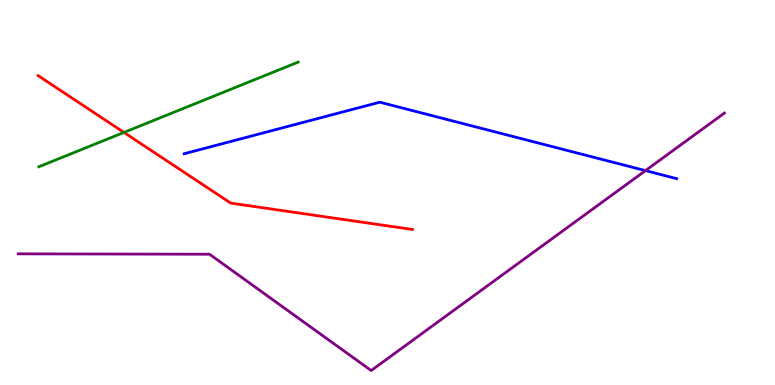[{'lines': ['blue', 'red'], 'intersections': []}, {'lines': ['green', 'red'], 'intersections': [{'x': 1.6, 'y': 6.56}]}, {'lines': ['purple', 'red'], 'intersections': []}, {'lines': ['blue', 'green'], 'intersections': []}, {'lines': ['blue', 'purple'], 'intersections': [{'x': 8.33, 'y': 5.57}]}, {'lines': ['green', 'purple'], 'intersections': []}]